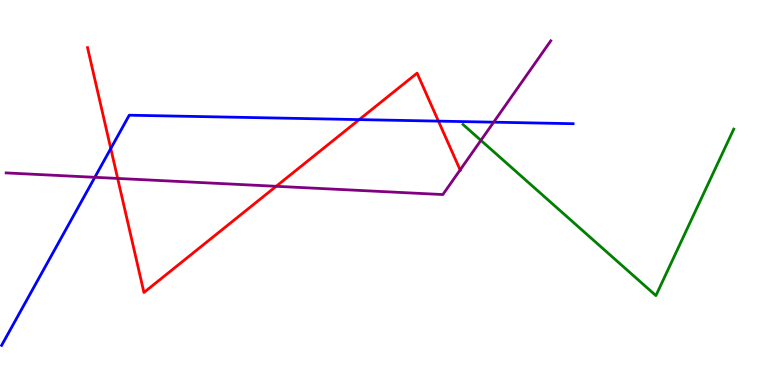[{'lines': ['blue', 'red'], 'intersections': [{'x': 1.43, 'y': 6.14}, {'x': 4.64, 'y': 6.89}, {'x': 5.66, 'y': 6.85}]}, {'lines': ['green', 'red'], 'intersections': []}, {'lines': ['purple', 'red'], 'intersections': [{'x': 1.52, 'y': 5.37}, {'x': 3.56, 'y': 5.16}, {'x': 5.94, 'y': 5.59}]}, {'lines': ['blue', 'green'], 'intersections': []}, {'lines': ['blue', 'purple'], 'intersections': [{'x': 1.22, 'y': 5.39}, {'x': 6.37, 'y': 6.83}]}, {'lines': ['green', 'purple'], 'intersections': [{'x': 6.21, 'y': 6.35}]}]